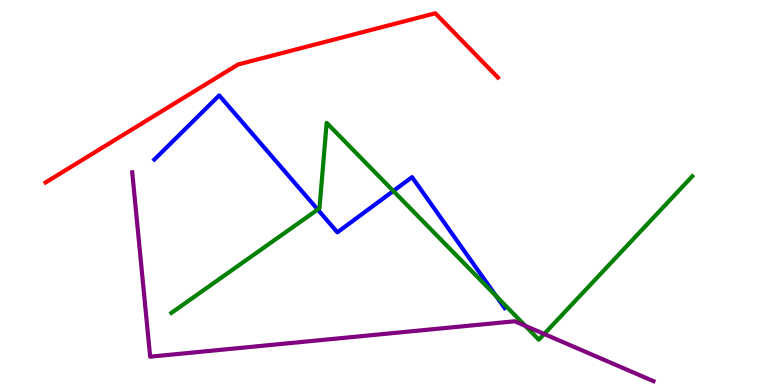[{'lines': ['blue', 'red'], 'intersections': []}, {'lines': ['green', 'red'], 'intersections': []}, {'lines': ['purple', 'red'], 'intersections': []}, {'lines': ['blue', 'green'], 'intersections': [{'x': 4.1, 'y': 4.56}, {'x': 5.07, 'y': 5.04}, {'x': 6.4, 'y': 2.31}]}, {'lines': ['blue', 'purple'], 'intersections': []}, {'lines': ['green', 'purple'], 'intersections': [{'x': 6.78, 'y': 1.54}, {'x': 7.02, 'y': 1.33}]}]